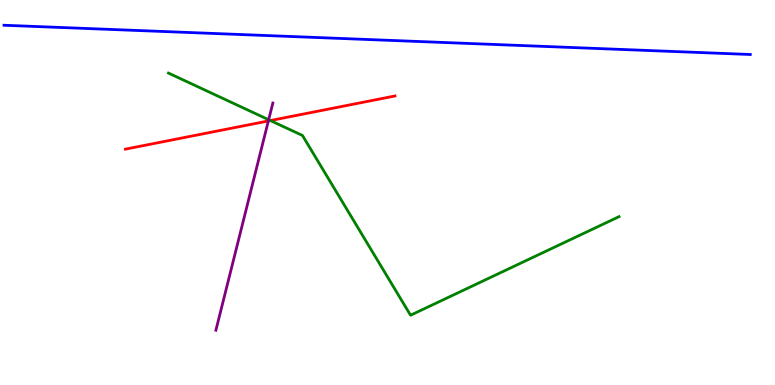[{'lines': ['blue', 'red'], 'intersections': []}, {'lines': ['green', 'red'], 'intersections': [{'x': 3.49, 'y': 6.87}]}, {'lines': ['purple', 'red'], 'intersections': [{'x': 3.46, 'y': 6.86}]}, {'lines': ['blue', 'green'], 'intersections': []}, {'lines': ['blue', 'purple'], 'intersections': []}, {'lines': ['green', 'purple'], 'intersections': [{'x': 3.47, 'y': 6.89}]}]